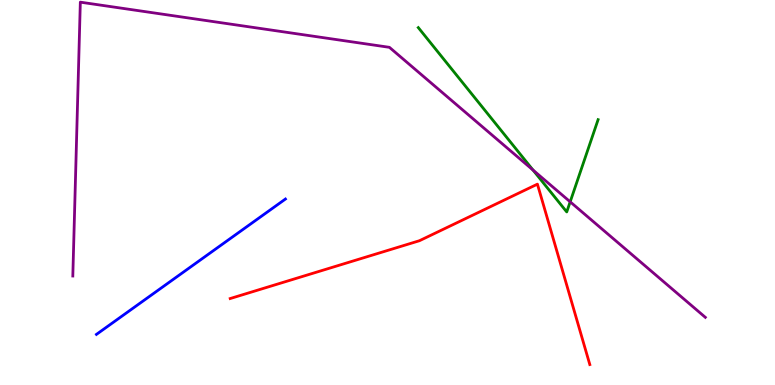[{'lines': ['blue', 'red'], 'intersections': []}, {'lines': ['green', 'red'], 'intersections': []}, {'lines': ['purple', 'red'], 'intersections': []}, {'lines': ['blue', 'green'], 'intersections': []}, {'lines': ['blue', 'purple'], 'intersections': []}, {'lines': ['green', 'purple'], 'intersections': [{'x': 6.88, 'y': 5.58}, {'x': 7.36, 'y': 4.76}]}]